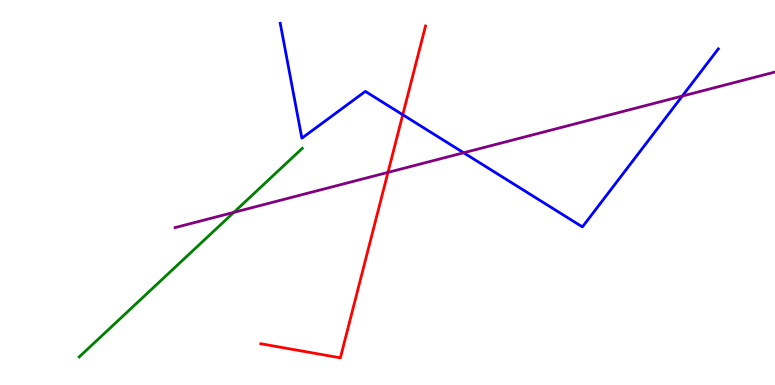[{'lines': ['blue', 'red'], 'intersections': [{'x': 5.2, 'y': 7.02}]}, {'lines': ['green', 'red'], 'intersections': []}, {'lines': ['purple', 'red'], 'intersections': [{'x': 5.01, 'y': 5.52}]}, {'lines': ['blue', 'green'], 'intersections': []}, {'lines': ['blue', 'purple'], 'intersections': [{'x': 5.98, 'y': 6.03}, {'x': 8.8, 'y': 7.5}]}, {'lines': ['green', 'purple'], 'intersections': [{'x': 3.02, 'y': 4.48}]}]